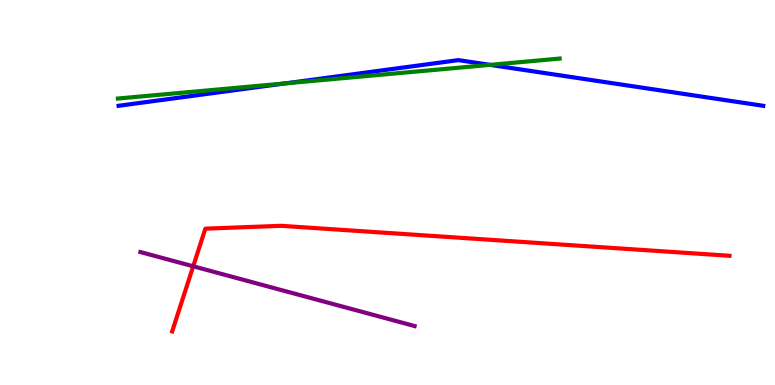[{'lines': ['blue', 'red'], 'intersections': []}, {'lines': ['green', 'red'], 'intersections': []}, {'lines': ['purple', 'red'], 'intersections': [{'x': 2.49, 'y': 3.08}]}, {'lines': ['blue', 'green'], 'intersections': [{'x': 3.68, 'y': 7.83}, {'x': 6.32, 'y': 8.32}]}, {'lines': ['blue', 'purple'], 'intersections': []}, {'lines': ['green', 'purple'], 'intersections': []}]